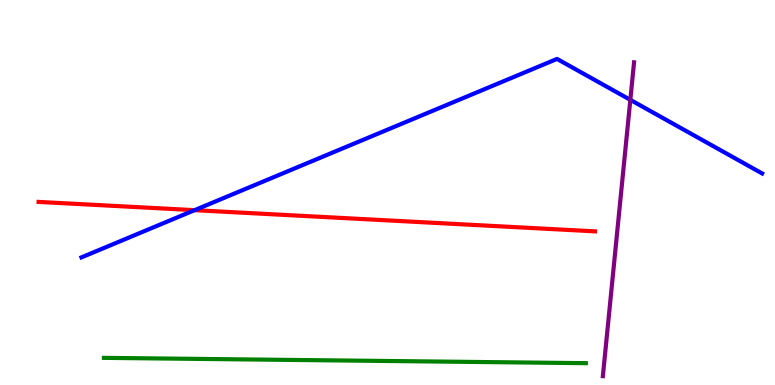[{'lines': ['blue', 'red'], 'intersections': [{'x': 2.51, 'y': 4.54}]}, {'lines': ['green', 'red'], 'intersections': []}, {'lines': ['purple', 'red'], 'intersections': []}, {'lines': ['blue', 'green'], 'intersections': []}, {'lines': ['blue', 'purple'], 'intersections': [{'x': 8.13, 'y': 7.41}]}, {'lines': ['green', 'purple'], 'intersections': []}]